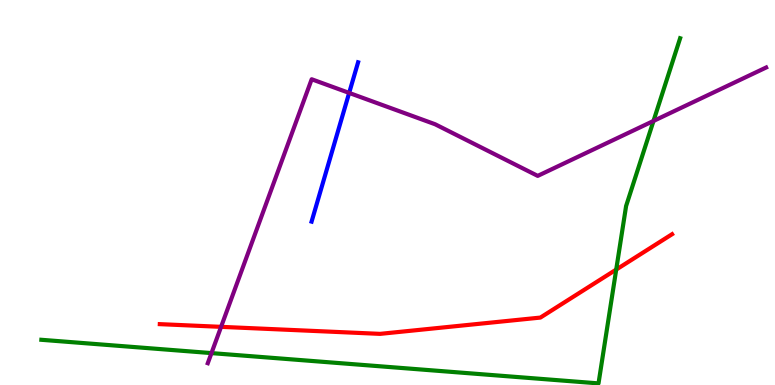[{'lines': ['blue', 'red'], 'intersections': []}, {'lines': ['green', 'red'], 'intersections': [{'x': 7.95, 'y': 3.0}]}, {'lines': ['purple', 'red'], 'intersections': [{'x': 2.85, 'y': 1.51}]}, {'lines': ['blue', 'green'], 'intersections': []}, {'lines': ['blue', 'purple'], 'intersections': [{'x': 4.51, 'y': 7.59}]}, {'lines': ['green', 'purple'], 'intersections': [{'x': 2.73, 'y': 0.829}, {'x': 8.43, 'y': 6.86}]}]